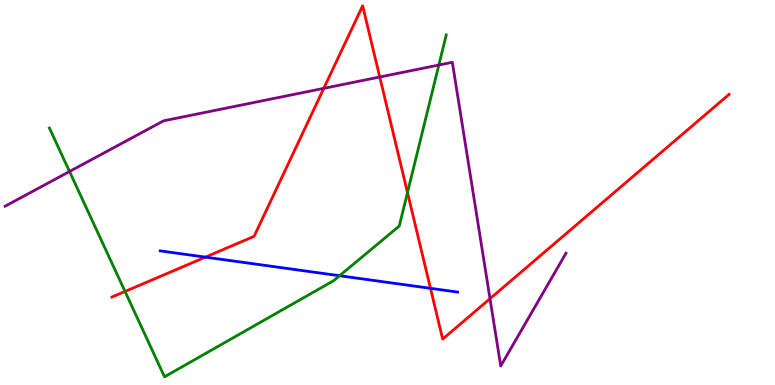[{'lines': ['blue', 'red'], 'intersections': [{'x': 2.65, 'y': 3.32}, {'x': 5.55, 'y': 2.51}]}, {'lines': ['green', 'red'], 'intersections': [{'x': 1.61, 'y': 2.43}, {'x': 5.26, 'y': 5.0}]}, {'lines': ['purple', 'red'], 'intersections': [{'x': 4.18, 'y': 7.71}, {'x': 4.9, 'y': 8.0}, {'x': 6.32, 'y': 2.24}]}, {'lines': ['blue', 'green'], 'intersections': [{'x': 4.38, 'y': 2.84}]}, {'lines': ['blue', 'purple'], 'intersections': []}, {'lines': ['green', 'purple'], 'intersections': [{'x': 0.897, 'y': 5.55}, {'x': 5.66, 'y': 8.31}]}]